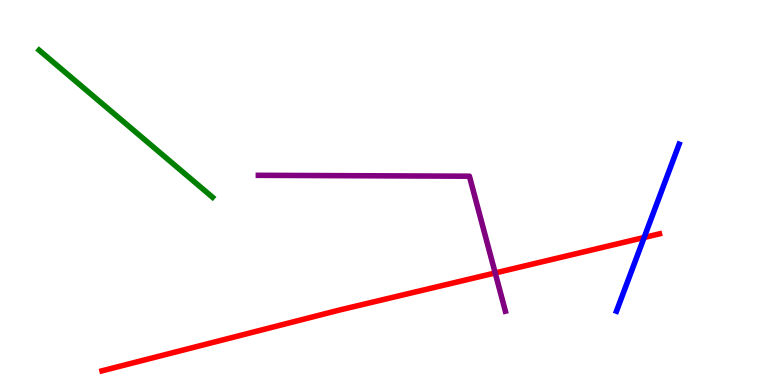[{'lines': ['blue', 'red'], 'intersections': [{'x': 8.31, 'y': 3.83}]}, {'lines': ['green', 'red'], 'intersections': []}, {'lines': ['purple', 'red'], 'intersections': [{'x': 6.39, 'y': 2.91}]}, {'lines': ['blue', 'green'], 'intersections': []}, {'lines': ['blue', 'purple'], 'intersections': []}, {'lines': ['green', 'purple'], 'intersections': []}]